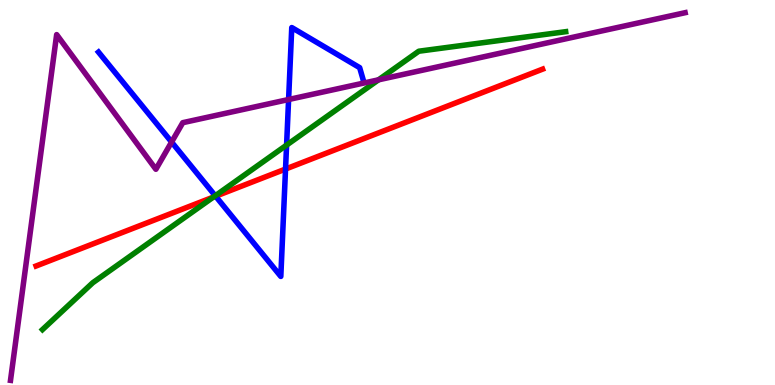[{'lines': ['blue', 'red'], 'intersections': [{'x': 2.78, 'y': 4.9}, {'x': 3.68, 'y': 5.61}]}, {'lines': ['green', 'red'], 'intersections': [{'x': 2.75, 'y': 4.88}]}, {'lines': ['purple', 'red'], 'intersections': []}, {'lines': ['blue', 'green'], 'intersections': [{'x': 2.78, 'y': 4.92}, {'x': 3.7, 'y': 6.23}]}, {'lines': ['blue', 'purple'], 'intersections': [{'x': 2.21, 'y': 6.31}, {'x': 3.72, 'y': 7.42}]}, {'lines': ['green', 'purple'], 'intersections': [{'x': 4.88, 'y': 7.93}]}]